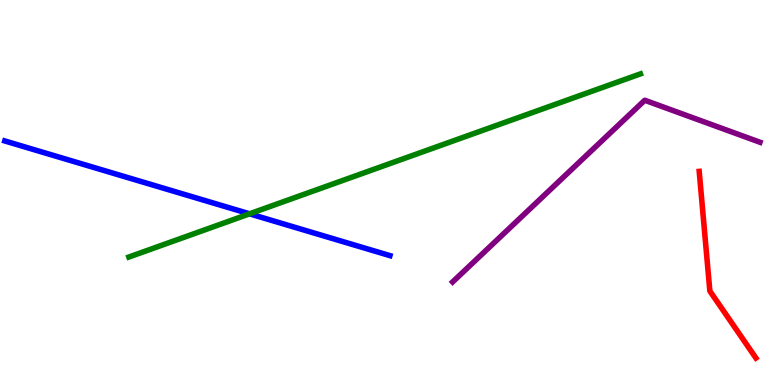[{'lines': ['blue', 'red'], 'intersections': []}, {'lines': ['green', 'red'], 'intersections': []}, {'lines': ['purple', 'red'], 'intersections': []}, {'lines': ['blue', 'green'], 'intersections': [{'x': 3.22, 'y': 4.45}]}, {'lines': ['blue', 'purple'], 'intersections': []}, {'lines': ['green', 'purple'], 'intersections': []}]